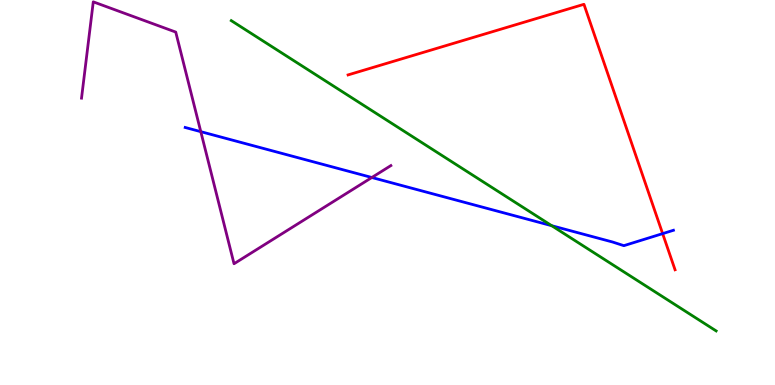[{'lines': ['blue', 'red'], 'intersections': [{'x': 8.55, 'y': 3.93}]}, {'lines': ['green', 'red'], 'intersections': []}, {'lines': ['purple', 'red'], 'intersections': []}, {'lines': ['blue', 'green'], 'intersections': [{'x': 7.12, 'y': 4.14}]}, {'lines': ['blue', 'purple'], 'intersections': [{'x': 2.59, 'y': 6.58}, {'x': 4.8, 'y': 5.39}]}, {'lines': ['green', 'purple'], 'intersections': []}]